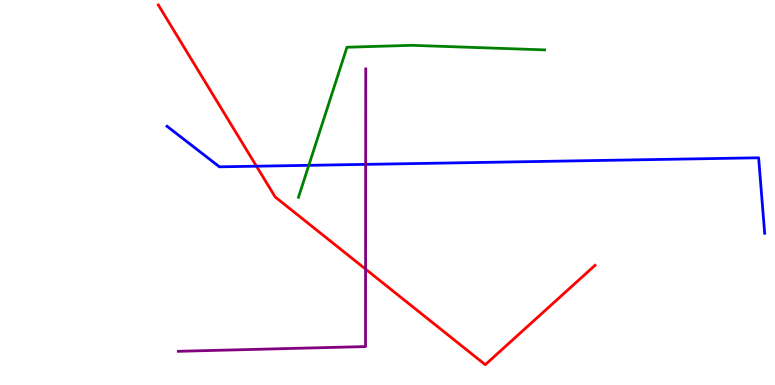[{'lines': ['blue', 'red'], 'intersections': [{'x': 3.31, 'y': 5.68}]}, {'lines': ['green', 'red'], 'intersections': []}, {'lines': ['purple', 'red'], 'intersections': [{'x': 4.72, 'y': 3.01}]}, {'lines': ['blue', 'green'], 'intersections': [{'x': 3.98, 'y': 5.71}]}, {'lines': ['blue', 'purple'], 'intersections': [{'x': 4.72, 'y': 5.73}]}, {'lines': ['green', 'purple'], 'intersections': []}]